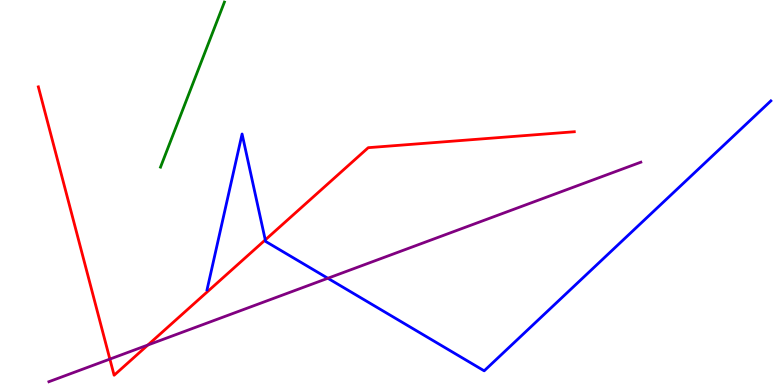[{'lines': ['blue', 'red'], 'intersections': [{'x': 3.42, 'y': 3.77}]}, {'lines': ['green', 'red'], 'intersections': []}, {'lines': ['purple', 'red'], 'intersections': [{'x': 1.42, 'y': 0.673}, {'x': 1.91, 'y': 1.04}]}, {'lines': ['blue', 'green'], 'intersections': []}, {'lines': ['blue', 'purple'], 'intersections': [{'x': 4.23, 'y': 2.77}]}, {'lines': ['green', 'purple'], 'intersections': []}]